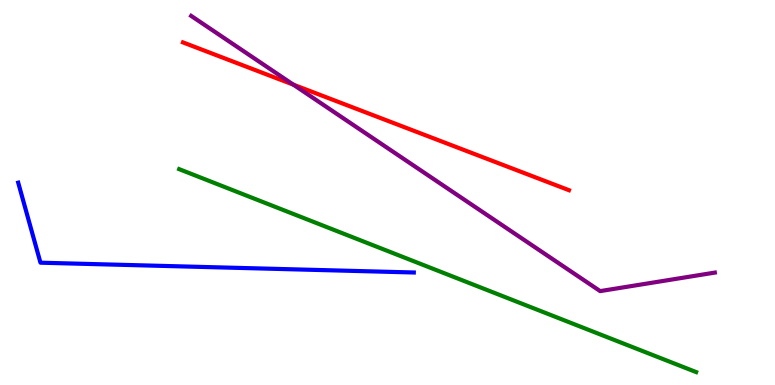[{'lines': ['blue', 'red'], 'intersections': []}, {'lines': ['green', 'red'], 'intersections': []}, {'lines': ['purple', 'red'], 'intersections': [{'x': 3.79, 'y': 7.8}]}, {'lines': ['blue', 'green'], 'intersections': []}, {'lines': ['blue', 'purple'], 'intersections': []}, {'lines': ['green', 'purple'], 'intersections': []}]